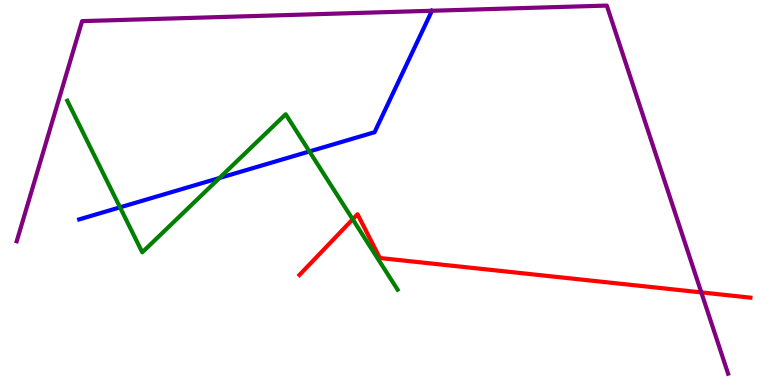[{'lines': ['blue', 'red'], 'intersections': []}, {'lines': ['green', 'red'], 'intersections': [{'x': 4.55, 'y': 4.3}]}, {'lines': ['purple', 'red'], 'intersections': [{'x': 9.05, 'y': 2.41}]}, {'lines': ['blue', 'green'], 'intersections': [{'x': 1.55, 'y': 4.61}, {'x': 2.83, 'y': 5.38}, {'x': 3.99, 'y': 6.07}]}, {'lines': ['blue', 'purple'], 'intersections': [{'x': 5.57, 'y': 9.72}]}, {'lines': ['green', 'purple'], 'intersections': []}]